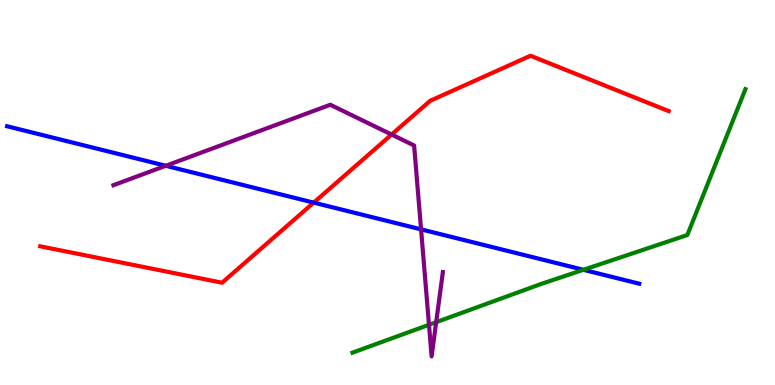[{'lines': ['blue', 'red'], 'intersections': [{'x': 4.05, 'y': 4.74}]}, {'lines': ['green', 'red'], 'intersections': []}, {'lines': ['purple', 'red'], 'intersections': [{'x': 5.05, 'y': 6.51}]}, {'lines': ['blue', 'green'], 'intersections': [{'x': 7.53, 'y': 2.99}]}, {'lines': ['blue', 'purple'], 'intersections': [{'x': 2.14, 'y': 5.69}, {'x': 5.43, 'y': 4.04}]}, {'lines': ['green', 'purple'], 'intersections': [{'x': 5.54, 'y': 1.56}, {'x': 5.63, 'y': 1.63}]}]